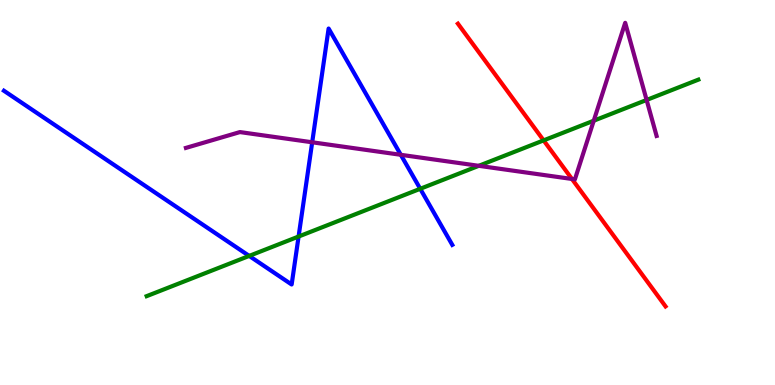[{'lines': ['blue', 'red'], 'intersections': []}, {'lines': ['green', 'red'], 'intersections': [{'x': 7.01, 'y': 6.35}]}, {'lines': ['purple', 'red'], 'intersections': [{'x': 7.38, 'y': 5.35}]}, {'lines': ['blue', 'green'], 'intersections': [{'x': 3.22, 'y': 3.35}, {'x': 3.85, 'y': 3.86}, {'x': 5.42, 'y': 5.1}]}, {'lines': ['blue', 'purple'], 'intersections': [{'x': 4.03, 'y': 6.3}, {'x': 5.17, 'y': 5.98}]}, {'lines': ['green', 'purple'], 'intersections': [{'x': 6.18, 'y': 5.69}, {'x': 7.66, 'y': 6.86}, {'x': 8.34, 'y': 7.4}]}]